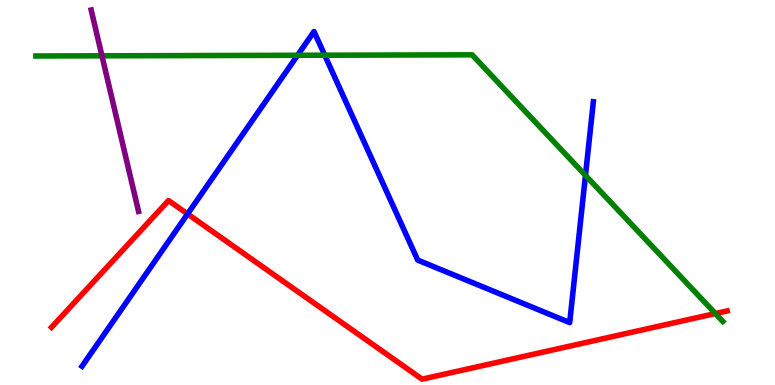[{'lines': ['blue', 'red'], 'intersections': [{'x': 2.42, 'y': 4.44}]}, {'lines': ['green', 'red'], 'intersections': [{'x': 9.23, 'y': 1.86}]}, {'lines': ['purple', 'red'], 'intersections': []}, {'lines': ['blue', 'green'], 'intersections': [{'x': 3.84, 'y': 8.56}, {'x': 4.19, 'y': 8.57}, {'x': 7.55, 'y': 5.44}]}, {'lines': ['blue', 'purple'], 'intersections': []}, {'lines': ['green', 'purple'], 'intersections': [{'x': 1.32, 'y': 8.55}]}]